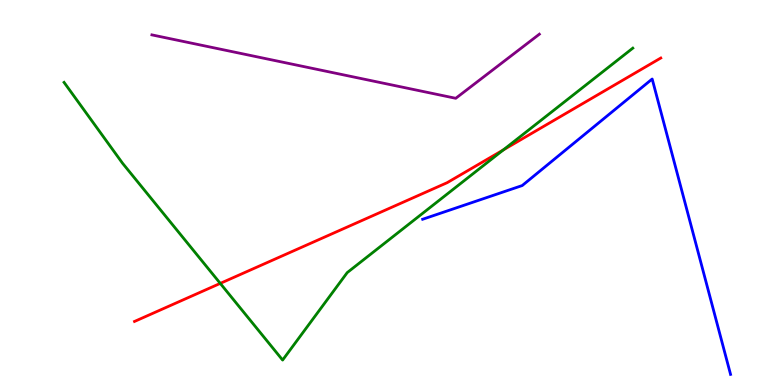[{'lines': ['blue', 'red'], 'intersections': []}, {'lines': ['green', 'red'], 'intersections': [{'x': 2.84, 'y': 2.64}, {'x': 6.5, 'y': 6.11}]}, {'lines': ['purple', 'red'], 'intersections': []}, {'lines': ['blue', 'green'], 'intersections': []}, {'lines': ['blue', 'purple'], 'intersections': []}, {'lines': ['green', 'purple'], 'intersections': []}]